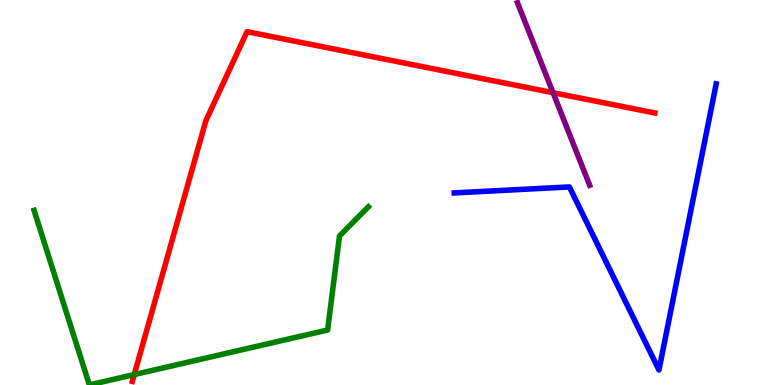[{'lines': ['blue', 'red'], 'intersections': []}, {'lines': ['green', 'red'], 'intersections': [{'x': 1.73, 'y': 0.271}]}, {'lines': ['purple', 'red'], 'intersections': [{'x': 7.14, 'y': 7.59}]}, {'lines': ['blue', 'green'], 'intersections': []}, {'lines': ['blue', 'purple'], 'intersections': []}, {'lines': ['green', 'purple'], 'intersections': []}]